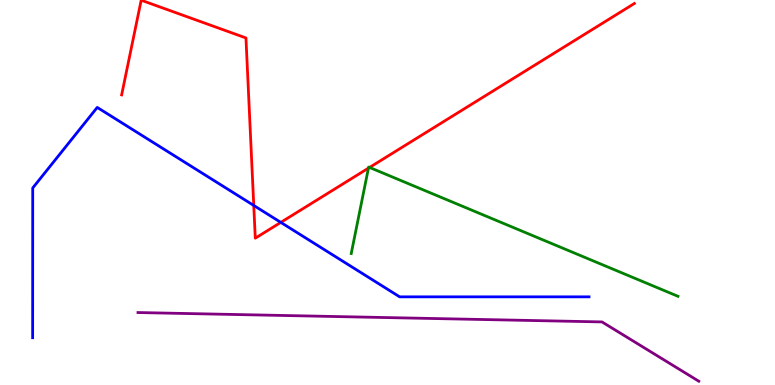[{'lines': ['blue', 'red'], 'intersections': [{'x': 3.27, 'y': 4.66}, {'x': 3.62, 'y': 4.22}]}, {'lines': ['green', 'red'], 'intersections': [{'x': 4.75, 'y': 5.63}, {'x': 4.77, 'y': 5.65}]}, {'lines': ['purple', 'red'], 'intersections': []}, {'lines': ['blue', 'green'], 'intersections': []}, {'lines': ['blue', 'purple'], 'intersections': []}, {'lines': ['green', 'purple'], 'intersections': []}]